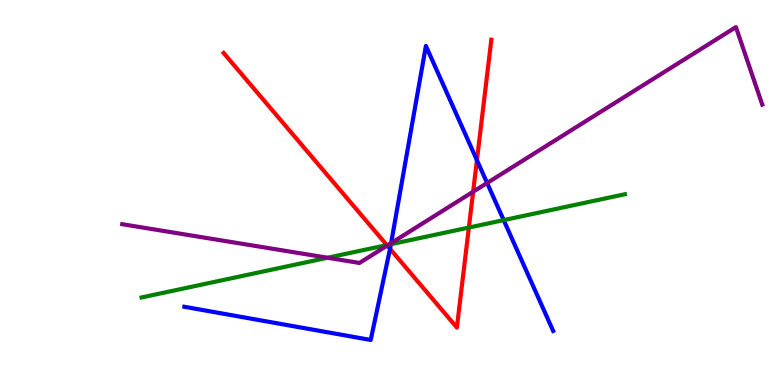[{'lines': ['blue', 'red'], 'intersections': [{'x': 5.03, 'y': 3.54}, {'x': 6.15, 'y': 5.84}]}, {'lines': ['green', 'red'], 'intersections': [{'x': 4.99, 'y': 3.63}, {'x': 6.05, 'y': 4.09}]}, {'lines': ['purple', 'red'], 'intersections': [{'x': 5.0, 'y': 3.62}, {'x': 6.11, 'y': 5.02}]}, {'lines': ['blue', 'green'], 'intersections': [{'x': 5.04, 'y': 3.66}, {'x': 6.5, 'y': 4.28}]}, {'lines': ['blue', 'purple'], 'intersections': [{'x': 5.05, 'y': 3.69}, {'x': 6.29, 'y': 5.25}]}, {'lines': ['green', 'purple'], 'intersections': [{'x': 4.23, 'y': 3.31}, {'x': 5.01, 'y': 3.64}]}]